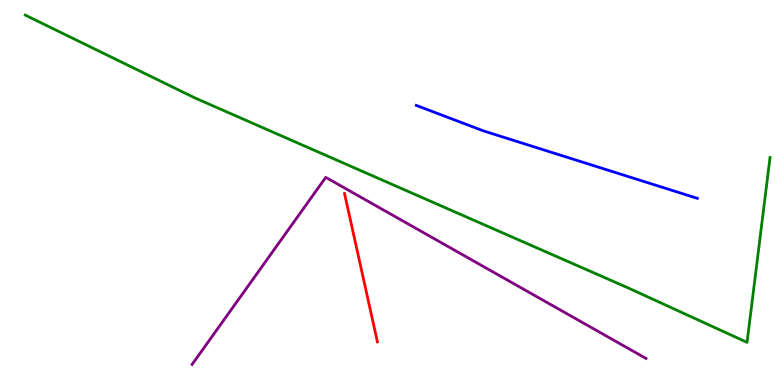[{'lines': ['blue', 'red'], 'intersections': []}, {'lines': ['green', 'red'], 'intersections': []}, {'lines': ['purple', 'red'], 'intersections': []}, {'lines': ['blue', 'green'], 'intersections': []}, {'lines': ['blue', 'purple'], 'intersections': []}, {'lines': ['green', 'purple'], 'intersections': []}]